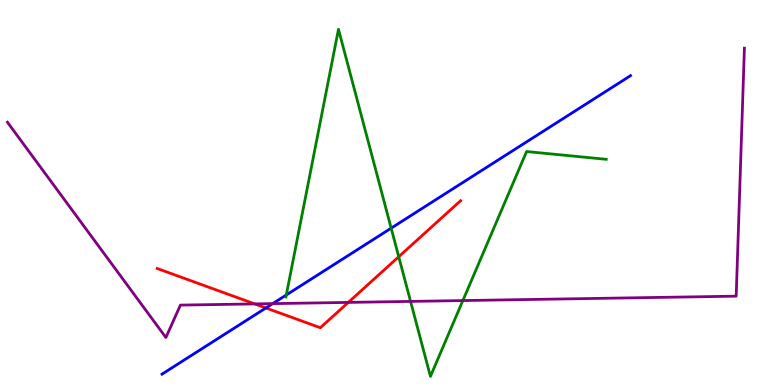[{'lines': ['blue', 'red'], 'intersections': [{'x': 3.43, 'y': 2.0}]}, {'lines': ['green', 'red'], 'intersections': [{'x': 5.14, 'y': 3.33}]}, {'lines': ['purple', 'red'], 'intersections': [{'x': 3.29, 'y': 2.11}, {'x': 4.49, 'y': 2.15}]}, {'lines': ['blue', 'green'], 'intersections': [{'x': 3.69, 'y': 2.34}, {'x': 5.05, 'y': 4.07}]}, {'lines': ['blue', 'purple'], 'intersections': [{'x': 3.52, 'y': 2.11}]}, {'lines': ['green', 'purple'], 'intersections': [{'x': 5.3, 'y': 2.17}, {'x': 5.97, 'y': 2.19}]}]